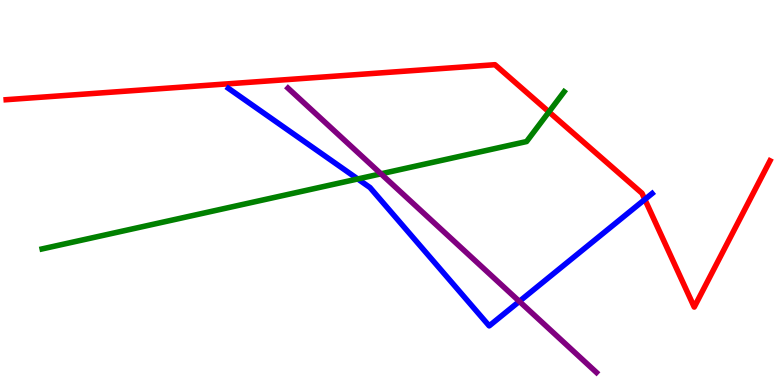[{'lines': ['blue', 'red'], 'intersections': [{'x': 8.32, 'y': 4.82}]}, {'lines': ['green', 'red'], 'intersections': [{'x': 7.08, 'y': 7.09}]}, {'lines': ['purple', 'red'], 'intersections': []}, {'lines': ['blue', 'green'], 'intersections': [{'x': 4.62, 'y': 5.35}]}, {'lines': ['blue', 'purple'], 'intersections': [{'x': 6.7, 'y': 2.17}]}, {'lines': ['green', 'purple'], 'intersections': [{'x': 4.92, 'y': 5.49}]}]